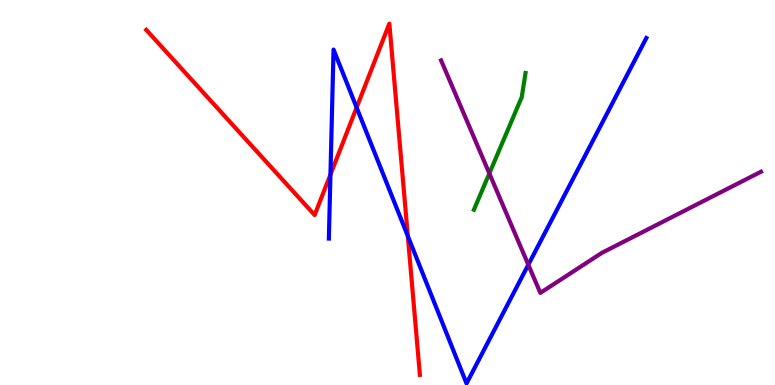[{'lines': ['blue', 'red'], 'intersections': [{'x': 4.26, 'y': 5.47}, {'x': 4.6, 'y': 7.21}, {'x': 5.26, 'y': 3.87}]}, {'lines': ['green', 'red'], 'intersections': []}, {'lines': ['purple', 'red'], 'intersections': []}, {'lines': ['blue', 'green'], 'intersections': []}, {'lines': ['blue', 'purple'], 'intersections': [{'x': 6.82, 'y': 3.12}]}, {'lines': ['green', 'purple'], 'intersections': [{'x': 6.31, 'y': 5.5}]}]